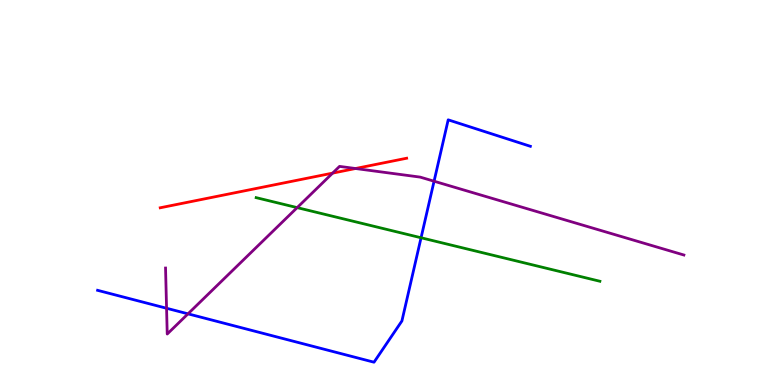[{'lines': ['blue', 'red'], 'intersections': []}, {'lines': ['green', 'red'], 'intersections': []}, {'lines': ['purple', 'red'], 'intersections': [{'x': 4.29, 'y': 5.5}, {'x': 4.59, 'y': 5.62}]}, {'lines': ['blue', 'green'], 'intersections': [{'x': 5.43, 'y': 3.82}]}, {'lines': ['blue', 'purple'], 'intersections': [{'x': 2.15, 'y': 1.99}, {'x': 2.43, 'y': 1.85}, {'x': 5.6, 'y': 5.29}]}, {'lines': ['green', 'purple'], 'intersections': [{'x': 3.83, 'y': 4.61}]}]